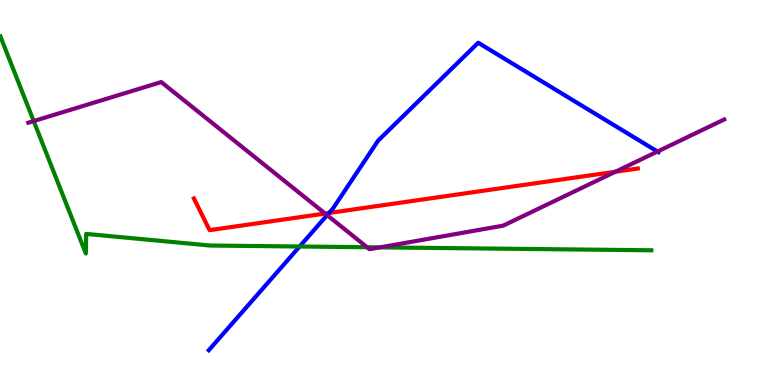[{'lines': ['blue', 'red'], 'intersections': [{'x': 4.25, 'y': 4.47}]}, {'lines': ['green', 'red'], 'intersections': []}, {'lines': ['purple', 'red'], 'intersections': [{'x': 4.2, 'y': 4.45}, {'x': 7.94, 'y': 5.54}]}, {'lines': ['blue', 'green'], 'intersections': [{'x': 3.87, 'y': 3.6}]}, {'lines': ['blue', 'purple'], 'intersections': [{'x': 4.22, 'y': 4.41}, {'x': 8.48, 'y': 6.06}]}, {'lines': ['green', 'purple'], 'intersections': [{'x': 0.435, 'y': 6.86}, {'x': 4.74, 'y': 3.58}, {'x': 4.9, 'y': 3.57}]}]